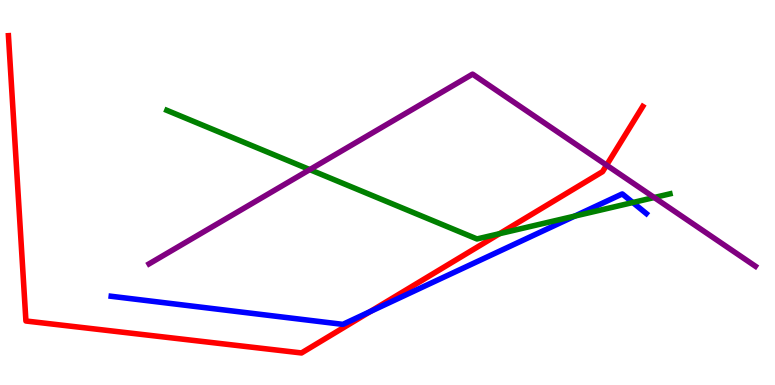[{'lines': ['blue', 'red'], 'intersections': [{'x': 4.78, 'y': 1.91}]}, {'lines': ['green', 'red'], 'intersections': [{'x': 6.45, 'y': 3.93}]}, {'lines': ['purple', 'red'], 'intersections': [{'x': 7.83, 'y': 5.71}]}, {'lines': ['blue', 'green'], 'intersections': [{'x': 7.42, 'y': 4.39}, {'x': 8.17, 'y': 4.74}]}, {'lines': ['blue', 'purple'], 'intersections': []}, {'lines': ['green', 'purple'], 'intersections': [{'x': 4.0, 'y': 5.59}, {'x': 8.44, 'y': 4.87}]}]